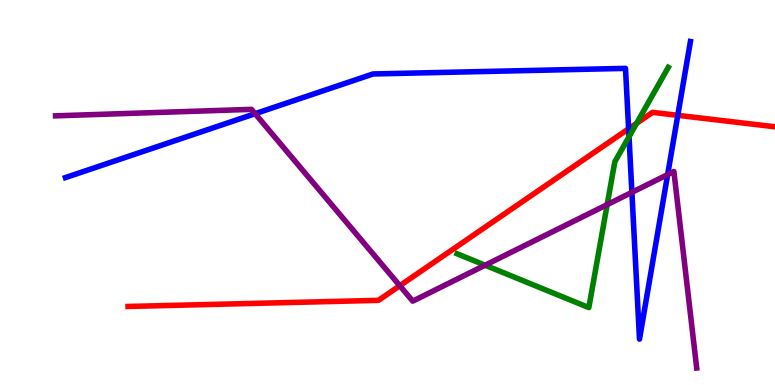[{'lines': ['blue', 'red'], 'intersections': [{'x': 8.11, 'y': 6.65}, {'x': 8.75, 'y': 7.0}]}, {'lines': ['green', 'red'], 'intersections': [{'x': 8.21, 'y': 6.8}]}, {'lines': ['purple', 'red'], 'intersections': [{'x': 5.16, 'y': 2.58}]}, {'lines': ['blue', 'green'], 'intersections': [{'x': 8.12, 'y': 6.45}]}, {'lines': ['blue', 'purple'], 'intersections': [{'x': 3.29, 'y': 7.05}, {'x': 8.15, 'y': 5.0}, {'x': 8.61, 'y': 5.47}]}, {'lines': ['green', 'purple'], 'intersections': [{'x': 6.26, 'y': 3.11}, {'x': 7.83, 'y': 4.69}]}]